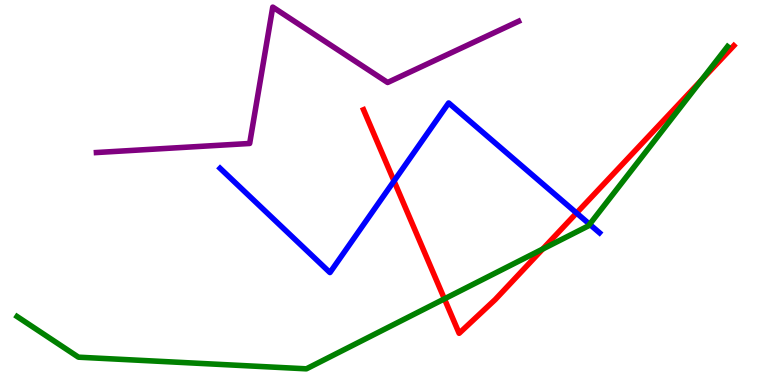[{'lines': ['blue', 'red'], 'intersections': [{'x': 5.08, 'y': 5.3}, {'x': 7.44, 'y': 4.47}]}, {'lines': ['green', 'red'], 'intersections': [{'x': 5.73, 'y': 2.24}, {'x': 7.0, 'y': 3.53}, {'x': 9.05, 'y': 7.92}]}, {'lines': ['purple', 'red'], 'intersections': []}, {'lines': ['blue', 'green'], 'intersections': [{'x': 7.61, 'y': 4.17}]}, {'lines': ['blue', 'purple'], 'intersections': []}, {'lines': ['green', 'purple'], 'intersections': []}]